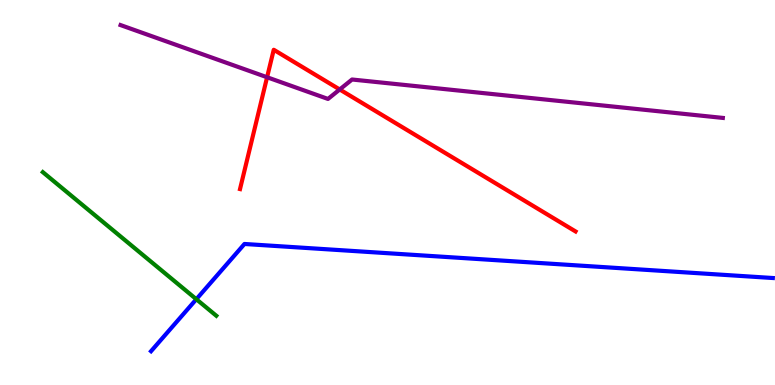[{'lines': ['blue', 'red'], 'intersections': []}, {'lines': ['green', 'red'], 'intersections': []}, {'lines': ['purple', 'red'], 'intersections': [{'x': 3.45, 'y': 7.99}, {'x': 4.38, 'y': 7.68}]}, {'lines': ['blue', 'green'], 'intersections': [{'x': 2.53, 'y': 2.23}]}, {'lines': ['blue', 'purple'], 'intersections': []}, {'lines': ['green', 'purple'], 'intersections': []}]